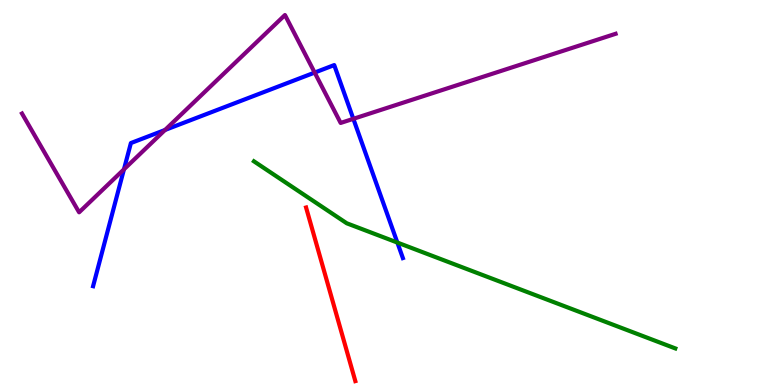[{'lines': ['blue', 'red'], 'intersections': []}, {'lines': ['green', 'red'], 'intersections': []}, {'lines': ['purple', 'red'], 'intersections': []}, {'lines': ['blue', 'green'], 'intersections': [{'x': 5.13, 'y': 3.7}]}, {'lines': ['blue', 'purple'], 'intersections': [{'x': 1.6, 'y': 5.6}, {'x': 2.13, 'y': 6.62}, {'x': 4.06, 'y': 8.11}, {'x': 4.56, 'y': 6.91}]}, {'lines': ['green', 'purple'], 'intersections': []}]